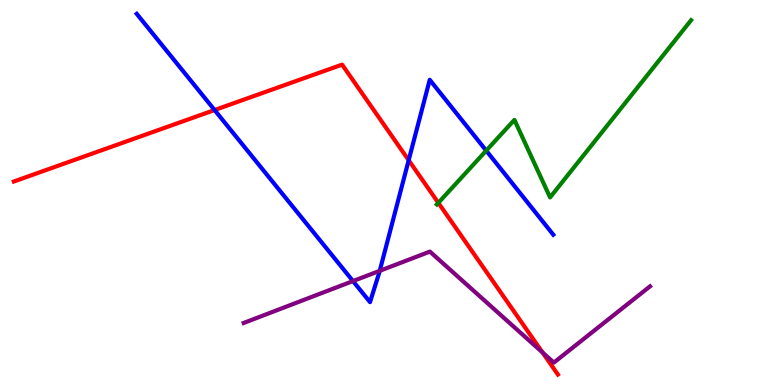[{'lines': ['blue', 'red'], 'intersections': [{'x': 2.77, 'y': 7.14}, {'x': 5.27, 'y': 5.84}]}, {'lines': ['green', 'red'], 'intersections': [{'x': 5.66, 'y': 4.73}]}, {'lines': ['purple', 'red'], 'intersections': [{'x': 7.0, 'y': 0.845}]}, {'lines': ['blue', 'green'], 'intersections': [{'x': 6.27, 'y': 6.09}]}, {'lines': ['blue', 'purple'], 'intersections': [{'x': 4.55, 'y': 2.7}, {'x': 4.9, 'y': 2.97}]}, {'lines': ['green', 'purple'], 'intersections': []}]